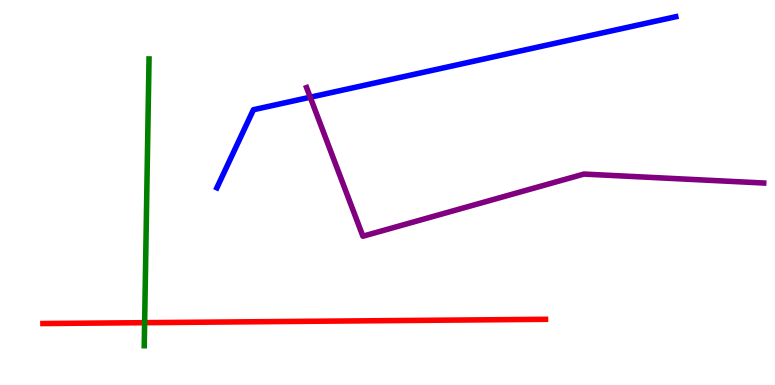[{'lines': ['blue', 'red'], 'intersections': []}, {'lines': ['green', 'red'], 'intersections': [{'x': 1.87, 'y': 1.62}]}, {'lines': ['purple', 'red'], 'intersections': []}, {'lines': ['blue', 'green'], 'intersections': []}, {'lines': ['blue', 'purple'], 'intersections': [{'x': 4.0, 'y': 7.47}]}, {'lines': ['green', 'purple'], 'intersections': []}]